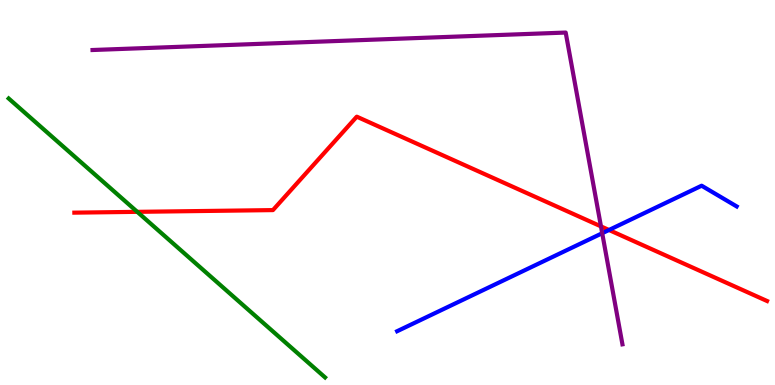[{'lines': ['blue', 'red'], 'intersections': [{'x': 7.86, 'y': 4.03}]}, {'lines': ['green', 'red'], 'intersections': [{'x': 1.77, 'y': 4.5}]}, {'lines': ['purple', 'red'], 'intersections': [{'x': 7.75, 'y': 4.12}]}, {'lines': ['blue', 'green'], 'intersections': []}, {'lines': ['blue', 'purple'], 'intersections': [{'x': 7.77, 'y': 3.94}]}, {'lines': ['green', 'purple'], 'intersections': []}]